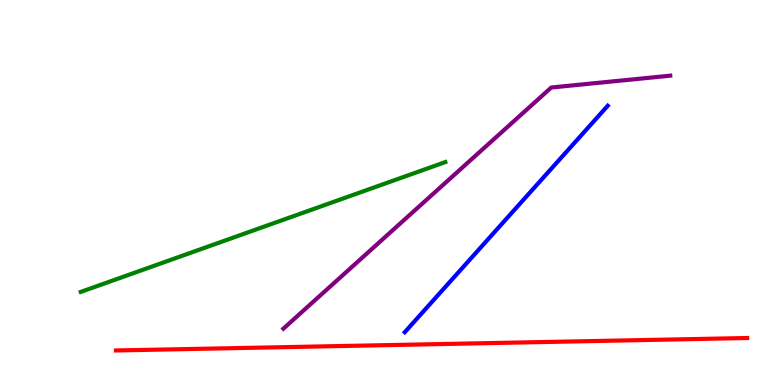[{'lines': ['blue', 'red'], 'intersections': []}, {'lines': ['green', 'red'], 'intersections': []}, {'lines': ['purple', 'red'], 'intersections': []}, {'lines': ['blue', 'green'], 'intersections': []}, {'lines': ['blue', 'purple'], 'intersections': []}, {'lines': ['green', 'purple'], 'intersections': []}]